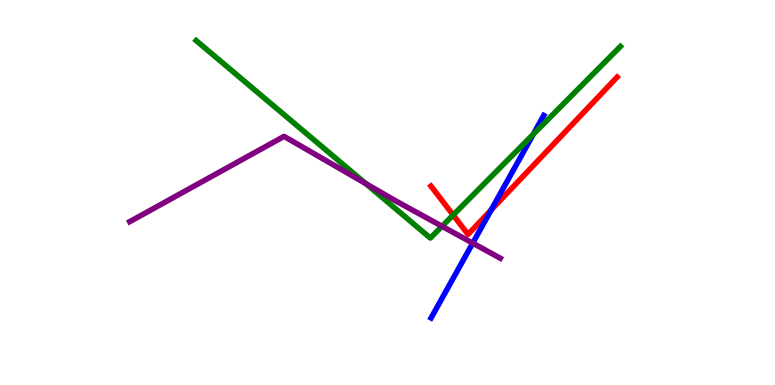[{'lines': ['blue', 'red'], 'intersections': [{'x': 6.34, 'y': 4.55}]}, {'lines': ['green', 'red'], 'intersections': [{'x': 5.85, 'y': 4.41}]}, {'lines': ['purple', 'red'], 'intersections': []}, {'lines': ['blue', 'green'], 'intersections': [{'x': 6.88, 'y': 6.51}]}, {'lines': ['blue', 'purple'], 'intersections': [{'x': 6.1, 'y': 3.69}]}, {'lines': ['green', 'purple'], 'intersections': [{'x': 4.72, 'y': 5.23}, {'x': 5.7, 'y': 4.12}]}]